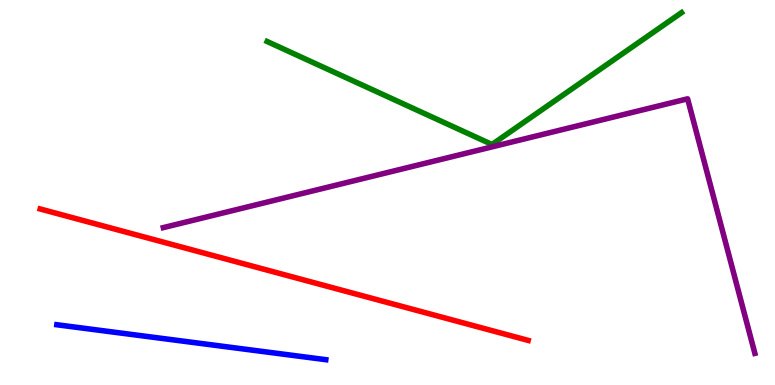[{'lines': ['blue', 'red'], 'intersections': []}, {'lines': ['green', 'red'], 'intersections': []}, {'lines': ['purple', 'red'], 'intersections': []}, {'lines': ['blue', 'green'], 'intersections': []}, {'lines': ['blue', 'purple'], 'intersections': []}, {'lines': ['green', 'purple'], 'intersections': []}]